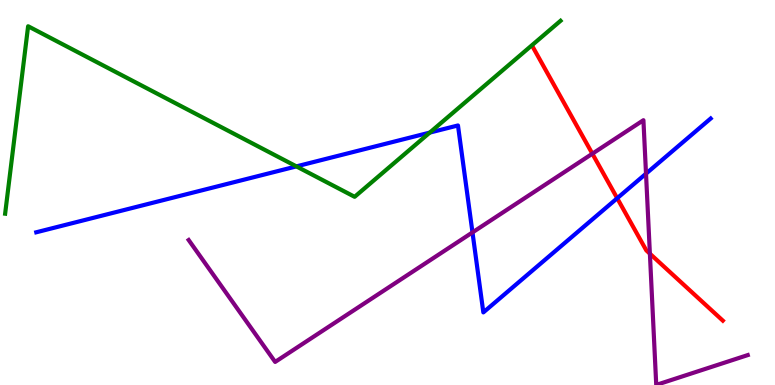[{'lines': ['blue', 'red'], 'intersections': [{'x': 7.96, 'y': 4.85}]}, {'lines': ['green', 'red'], 'intersections': []}, {'lines': ['purple', 'red'], 'intersections': [{'x': 7.64, 'y': 6.01}, {'x': 8.39, 'y': 3.41}]}, {'lines': ['blue', 'green'], 'intersections': [{'x': 3.82, 'y': 5.68}, {'x': 5.55, 'y': 6.56}]}, {'lines': ['blue', 'purple'], 'intersections': [{'x': 6.1, 'y': 3.96}, {'x': 8.34, 'y': 5.49}]}, {'lines': ['green', 'purple'], 'intersections': []}]